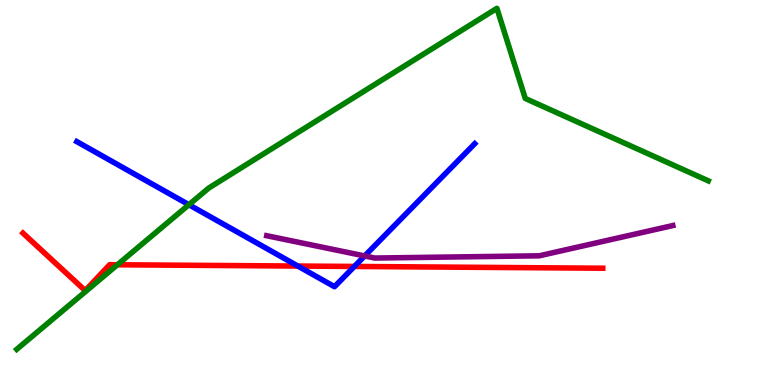[{'lines': ['blue', 'red'], 'intersections': [{'x': 3.84, 'y': 3.09}, {'x': 4.57, 'y': 3.08}]}, {'lines': ['green', 'red'], 'intersections': [{'x': 1.51, 'y': 3.12}]}, {'lines': ['purple', 'red'], 'intersections': []}, {'lines': ['blue', 'green'], 'intersections': [{'x': 2.44, 'y': 4.68}]}, {'lines': ['blue', 'purple'], 'intersections': [{'x': 4.71, 'y': 3.35}]}, {'lines': ['green', 'purple'], 'intersections': []}]